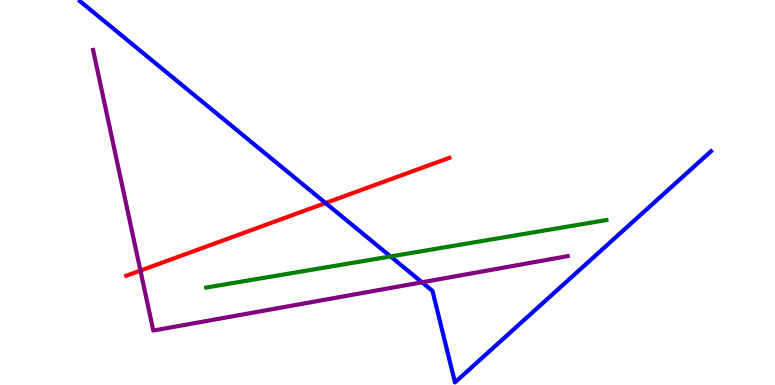[{'lines': ['blue', 'red'], 'intersections': [{'x': 4.2, 'y': 4.73}]}, {'lines': ['green', 'red'], 'intersections': []}, {'lines': ['purple', 'red'], 'intersections': [{'x': 1.81, 'y': 2.97}]}, {'lines': ['blue', 'green'], 'intersections': [{'x': 5.04, 'y': 3.34}]}, {'lines': ['blue', 'purple'], 'intersections': [{'x': 5.45, 'y': 2.67}]}, {'lines': ['green', 'purple'], 'intersections': []}]